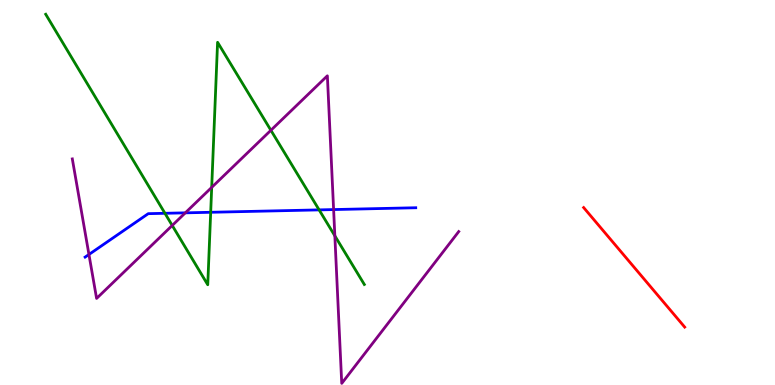[{'lines': ['blue', 'red'], 'intersections': []}, {'lines': ['green', 'red'], 'intersections': []}, {'lines': ['purple', 'red'], 'intersections': []}, {'lines': ['blue', 'green'], 'intersections': [{'x': 2.13, 'y': 4.46}, {'x': 2.72, 'y': 4.49}, {'x': 4.12, 'y': 4.55}]}, {'lines': ['blue', 'purple'], 'intersections': [{'x': 1.15, 'y': 3.39}, {'x': 2.39, 'y': 4.47}, {'x': 4.3, 'y': 4.56}]}, {'lines': ['green', 'purple'], 'intersections': [{'x': 2.22, 'y': 4.14}, {'x': 2.73, 'y': 5.13}, {'x': 3.5, 'y': 6.62}, {'x': 4.32, 'y': 3.88}]}]